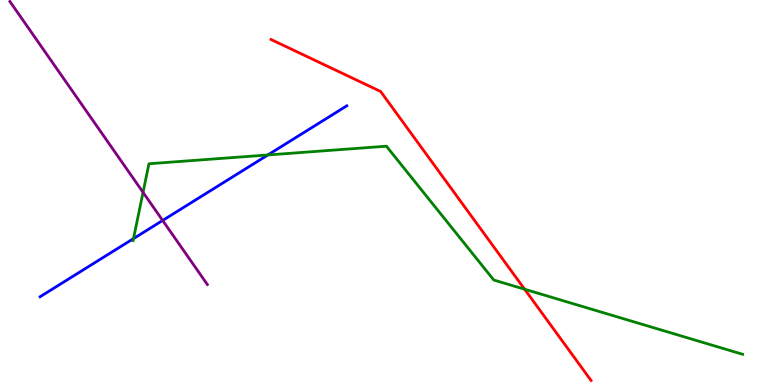[{'lines': ['blue', 'red'], 'intersections': []}, {'lines': ['green', 'red'], 'intersections': [{'x': 6.77, 'y': 2.49}]}, {'lines': ['purple', 'red'], 'intersections': []}, {'lines': ['blue', 'green'], 'intersections': [{'x': 1.72, 'y': 3.8}, {'x': 3.46, 'y': 5.98}]}, {'lines': ['blue', 'purple'], 'intersections': [{'x': 2.1, 'y': 4.27}]}, {'lines': ['green', 'purple'], 'intersections': [{'x': 1.85, 'y': 5.0}]}]